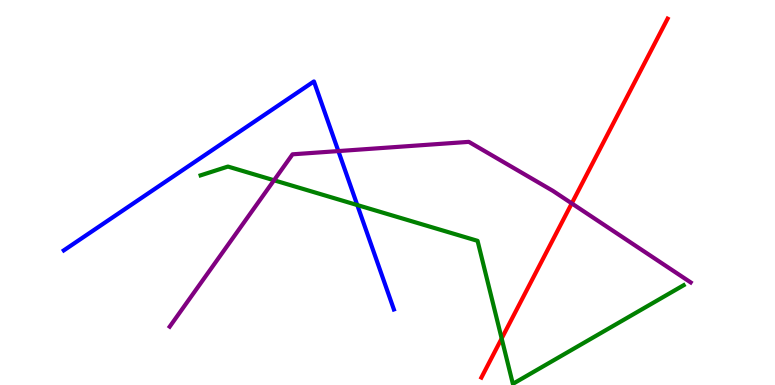[{'lines': ['blue', 'red'], 'intersections': []}, {'lines': ['green', 'red'], 'intersections': [{'x': 6.47, 'y': 1.21}]}, {'lines': ['purple', 'red'], 'intersections': [{'x': 7.38, 'y': 4.72}]}, {'lines': ['blue', 'green'], 'intersections': [{'x': 4.61, 'y': 4.67}]}, {'lines': ['blue', 'purple'], 'intersections': [{'x': 4.37, 'y': 6.08}]}, {'lines': ['green', 'purple'], 'intersections': [{'x': 3.54, 'y': 5.32}]}]